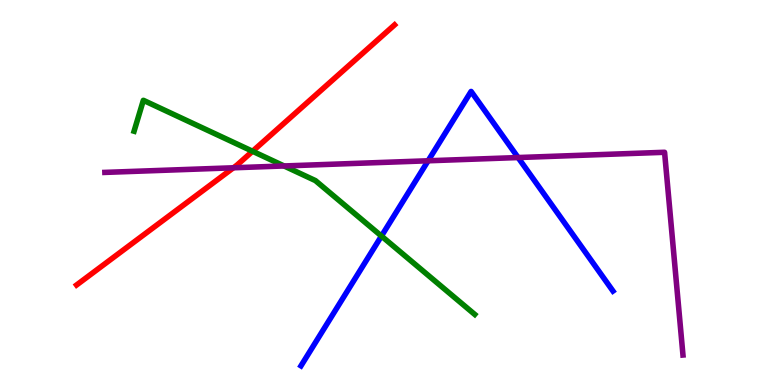[{'lines': ['blue', 'red'], 'intersections': []}, {'lines': ['green', 'red'], 'intersections': [{'x': 3.26, 'y': 6.07}]}, {'lines': ['purple', 'red'], 'intersections': [{'x': 3.01, 'y': 5.64}]}, {'lines': ['blue', 'green'], 'intersections': [{'x': 4.92, 'y': 3.87}]}, {'lines': ['blue', 'purple'], 'intersections': [{'x': 5.52, 'y': 5.82}, {'x': 6.69, 'y': 5.91}]}, {'lines': ['green', 'purple'], 'intersections': [{'x': 3.67, 'y': 5.69}]}]